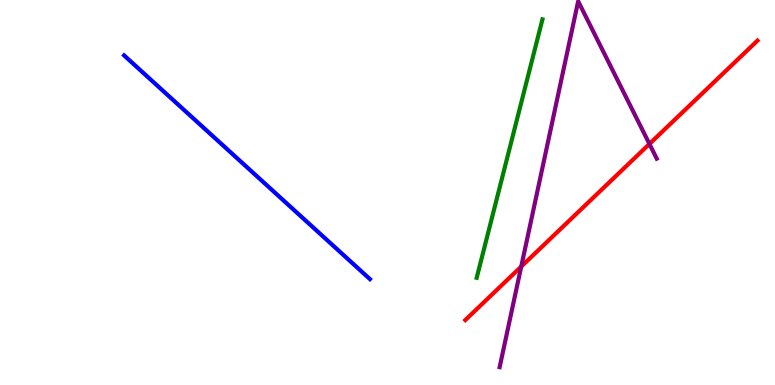[{'lines': ['blue', 'red'], 'intersections': []}, {'lines': ['green', 'red'], 'intersections': []}, {'lines': ['purple', 'red'], 'intersections': [{'x': 6.73, 'y': 3.08}, {'x': 8.38, 'y': 6.26}]}, {'lines': ['blue', 'green'], 'intersections': []}, {'lines': ['blue', 'purple'], 'intersections': []}, {'lines': ['green', 'purple'], 'intersections': []}]